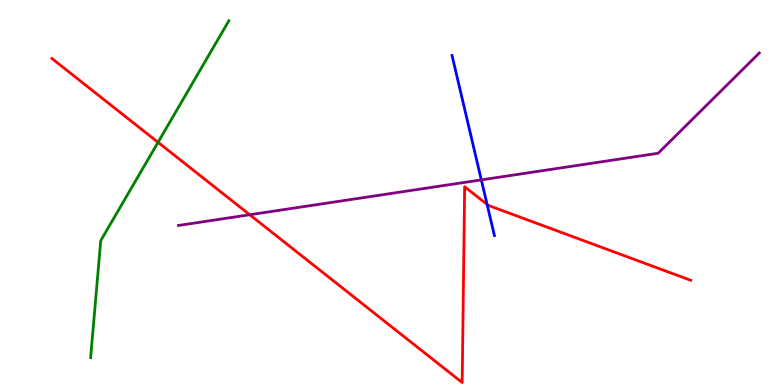[{'lines': ['blue', 'red'], 'intersections': [{'x': 6.29, 'y': 4.69}]}, {'lines': ['green', 'red'], 'intersections': [{'x': 2.04, 'y': 6.3}]}, {'lines': ['purple', 'red'], 'intersections': [{'x': 3.22, 'y': 4.42}]}, {'lines': ['blue', 'green'], 'intersections': []}, {'lines': ['blue', 'purple'], 'intersections': [{'x': 6.21, 'y': 5.33}]}, {'lines': ['green', 'purple'], 'intersections': []}]